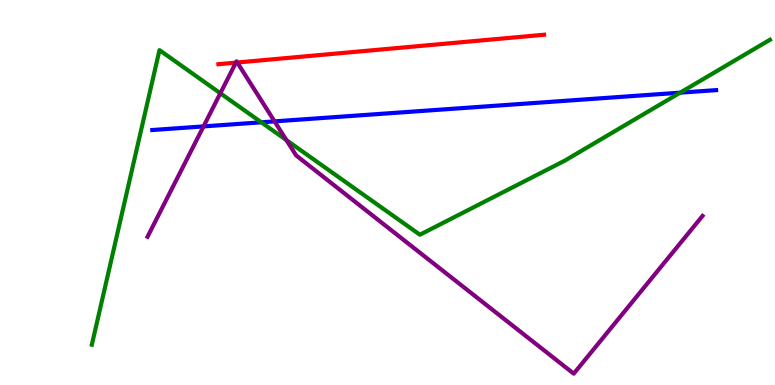[{'lines': ['blue', 'red'], 'intersections': []}, {'lines': ['green', 'red'], 'intersections': []}, {'lines': ['purple', 'red'], 'intersections': [{'x': 3.04, 'y': 8.37}, {'x': 3.06, 'y': 8.38}]}, {'lines': ['blue', 'green'], 'intersections': [{'x': 3.37, 'y': 6.82}, {'x': 8.78, 'y': 7.59}]}, {'lines': ['blue', 'purple'], 'intersections': [{'x': 2.63, 'y': 6.72}, {'x': 3.54, 'y': 6.85}]}, {'lines': ['green', 'purple'], 'intersections': [{'x': 2.84, 'y': 7.58}, {'x': 3.7, 'y': 6.36}]}]